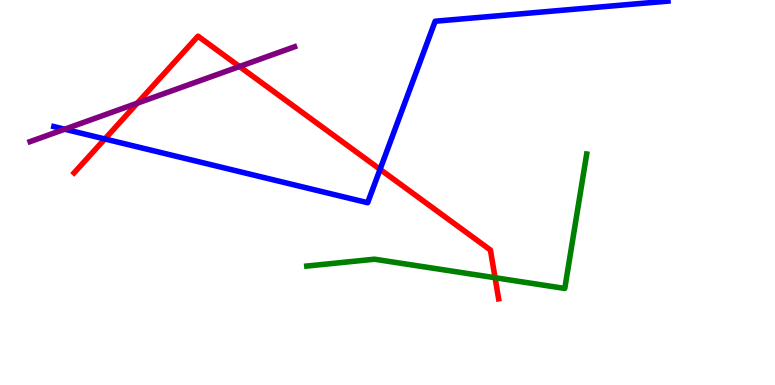[{'lines': ['blue', 'red'], 'intersections': [{'x': 1.35, 'y': 6.39}, {'x': 4.9, 'y': 5.6}]}, {'lines': ['green', 'red'], 'intersections': [{'x': 6.39, 'y': 2.79}]}, {'lines': ['purple', 'red'], 'intersections': [{'x': 1.77, 'y': 7.32}, {'x': 3.09, 'y': 8.27}]}, {'lines': ['blue', 'green'], 'intersections': []}, {'lines': ['blue', 'purple'], 'intersections': [{'x': 0.835, 'y': 6.64}]}, {'lines': ['green', 'purple'], 'intersections': []}]